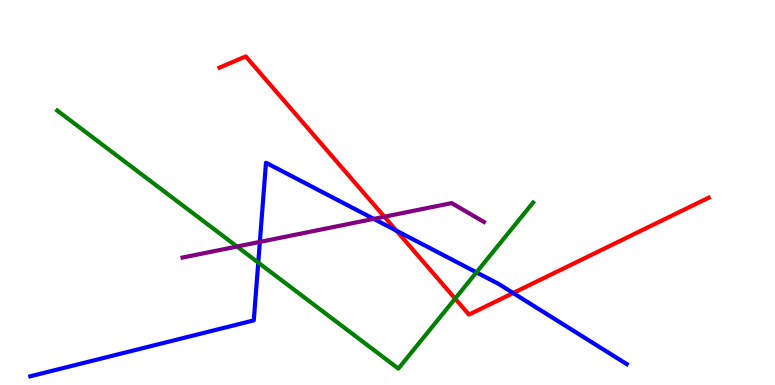[{'lines': ['blue', 'red'], 'intersections': [{'x': 5.11, 'y': 4.01}, {'x': 6.62, 'y': 2.39}]}, {'lines': ['green', 'red'], 'intersections': [{'x': 5.87, 'y': 2.24}]}, {'lines': ['purple', 'red'], 'intersections': [{'x': 4.96, 'y': 4.37}]}, {'lines': ['blue', 'green'], 'intersections': [{'x': 3.33, 'y': 3.18}, {'x': 6.15, 'y': 2.93}]}, {'lines': ['blue', 'purple'], 'intersections': [{'x': 3.35, 'y': 3.72}, {'x': 4.82, 'y': 4.32}]}, {'lines': ['green', 'purple'], 'intersections': [{'x': 3.06, 'y': 3.6}]}]